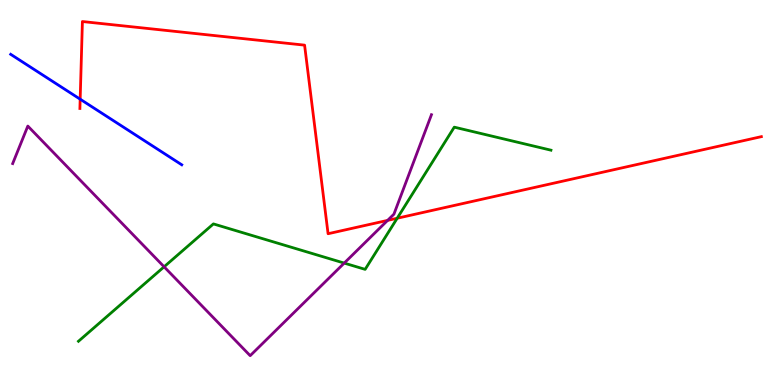[{'lines': ['blue', 'red'], 'intersections': [{'x': 1.03, 'y': 7.42}]}, {'lines': ['green', 'red'], 'intersections': [{'x': 5.13, 'y': 4.33}]}, {'lines': ['purple', 'red'], 'intersections': [{'x': 5.0, 'y': 4.28}]}, {'lines': ['blue', 'green'], 'intersections': []}, {'lines': ['blue', 'purple'], 'intersections': []}, {'lines': ['green', 'purple'], 'intersections': [{'x': 2.12, 'y': 3.07}, {'x': 4.44, 'y': 3.17}]}]